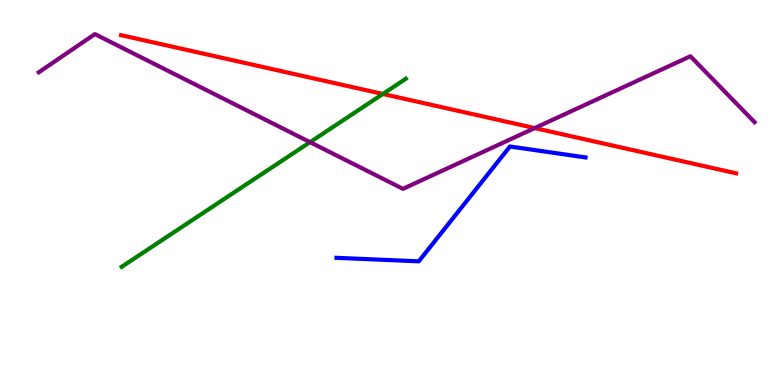[{'lines': ['blue', 'red'], 'intersections': []}, {'lines': ['green', 'red'], 'intersections': [{'x': 4.94, 'y': 7.56}]}, {'lines': ['purple', 'red'], 'intersections': [{'x': 6.9, 'y': 6.67}]}, {'lines': ['blue', 'green'], 'intersections': []}, {'lines': ['blue', 'purple'], 'intersections': []}, {'lines': ['green', 'purple'], 'intersections': [{'x': 4.0, 'y': 6.31}]}]